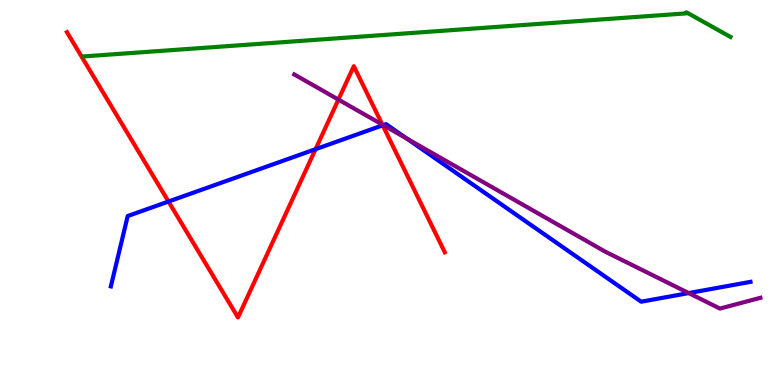[{'lines': ['blue', 'red'], 'intersections': [{'x': 2.17, 'y': 4.77}, {'x': 4.07, 'y': 6.12}, {'x': 4.94, 'y': 6.75}]}, {'lines': ['green', 'red'], 'intersections': []}, {'lines': ['purple', 'red'], 'intersections': [{'x': 4.37, 'y': 7.41}, {'x': 4.93, 'y': 6.76}]}, {'lines': ['blue', 'green'], 'intersections': []}, {'lines': ['blue', 'purple'], 'intersections': [{'x': 4.94, 'y': 6.75}, {'x': 5.25, 'y': 6.4}, {'x': 8.89, 'y': 2.39}]}, {'lines': ['green', 'purple'], 'intersections': []}]